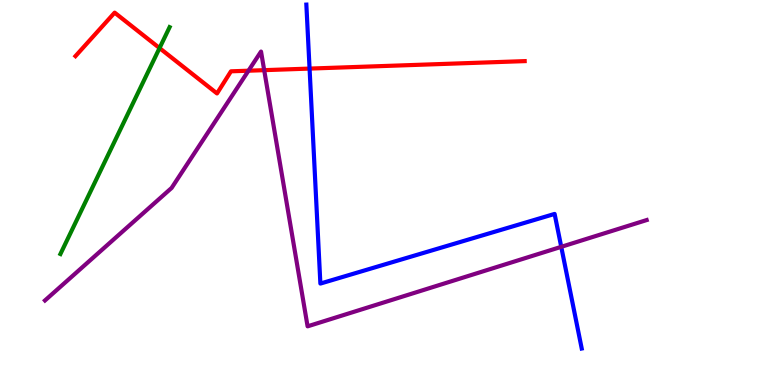[{'lines': ['blue', 'red'], 'intersections': [{'x': 3.99, 'y': 8.22}]}, {'lines': ['green', 'red'], 'intersections': [{'x': 2.06, 'y': 8.75}]}, {'lines': ['purple', 'red'], 'intersections': [{'x': 3.21, 'y': 8.16}, {'x': 3.41, 'y': 8.18}]}, {'lines': ['blue', 'green'], 'intersections': []}, {'lines': ['blue', 'purple'], 'intersections': [{'x': 7.24, 'y': 3.59}]}, {'lines': ['green', 'purple'], 'intersections': []}]